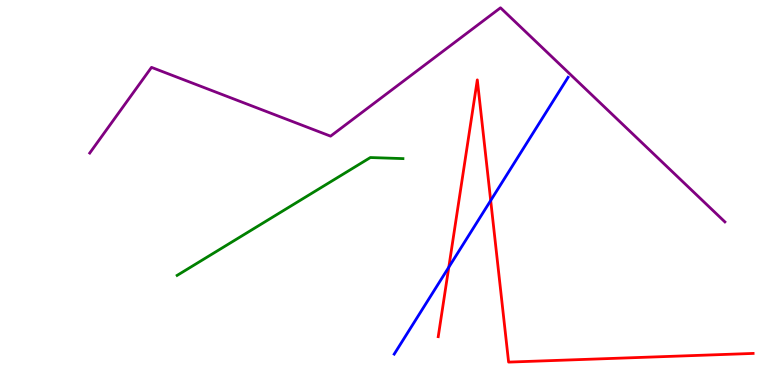[{'lines': ['blue', 'red'], 'intersections': [{'x': 5.79, 'y': 3.06}, {'x': 6.33, 'y': 4.79}]}, {'lines': ['green', 'red'], 'intersections': []}, {'lines': ['purple', 'red'], 'intersections': []}, {'lines': ['blue', 'green'], 'intersections': []}, {'lines': ['blue', 'purple'], 'intersections': []}, {'lines': ['green', 'purple'], 'intersections': []}]